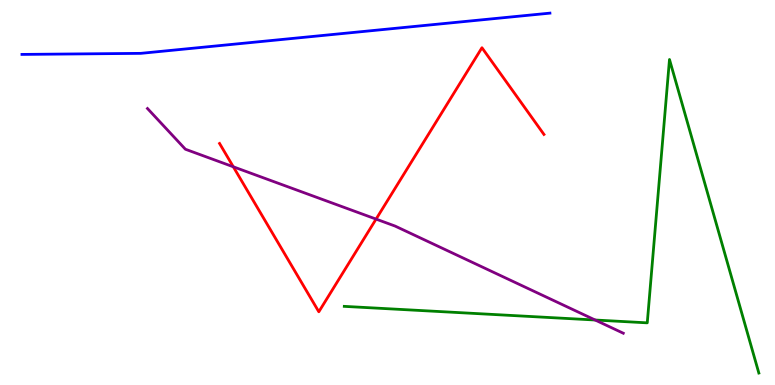[{'lines': ['blue', 'red'], 'intersections': []}, {'lines': ['green', 'red'], 'intersections': []}, {'lines': ['purple', 'red'], 'intersections': [{'x': 3.01, 'y': 5.67}, {'x': 4.85, 'y': 4.31}]}, {'lines': ['blue', 'green'], 'intersections': []}, {'lines': ['blue', 'purple'], 'intersections': []}, {'lines': ['green', 'purple'], 'intersections': [{'x': 7.68, 'y': 1.69}]}]